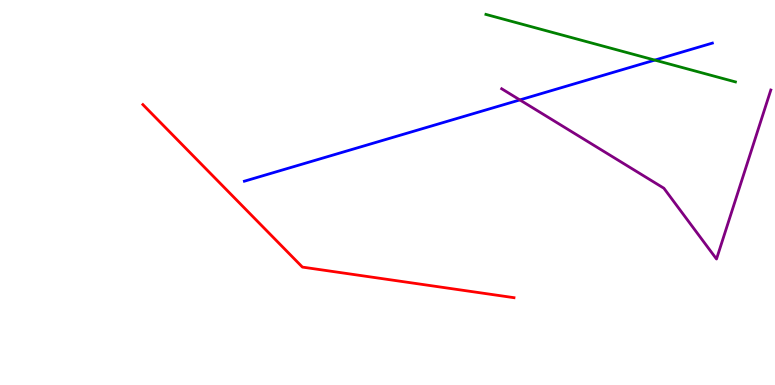[{'lines': ['blue', 'red'], 'intersections': []}, {'lines': ['green', 'red'], 'intersections': []}, {'lines': ['purple', 'red'], 'intersections': []}, {'lines': ['blue', 'green'], 'intersections': [{'x': 8.45, 'y': 8.44}]}, {'lines': ['blue', 'purple'], 'intersections': [{'x': 6.71, 'y': 7.4}]}, {'lines': ['green', 'purple'], 'intersections': []}]